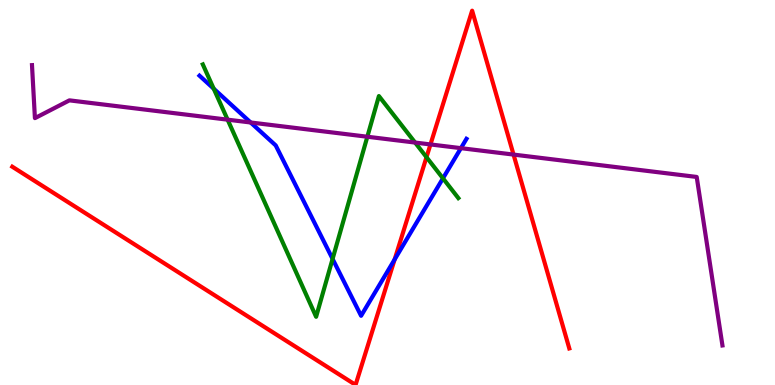[{'lines': ['blue', 'red'], 'intersections': [{'x': 5.09, 'y': 3.26}]}, {'lines': ['green', 'red'], 'intersections': [{'x': 5.5, 'y': 5.92}]}, {'lines': ['purple', 'red'], 'intersections': [{'x': 5.55, 'y': 6.25}, {'x': 6.63, 'y': 5.98}]}, {'lines': ['blue', 'green'], 'intersections': [{'x': 2.76, 'y': 7.7}, {'x': 4.29, 'y': 3.28}, {'x': 5.72, 'y': 5.37}]}, {'lines': ['blue', 'purple'], 'intersections': [{'x': 3.23, 'y': 6.82}, {'x': 5.95, 'y': 6.15}]}, {'lines': ['green', 'purple'], 'intersections': [{'x': 2.94, 'y': 6.89}, {'x': 4.74, 'y': 6.45}, {'x': 5.36, 'y': 6.3}]}]